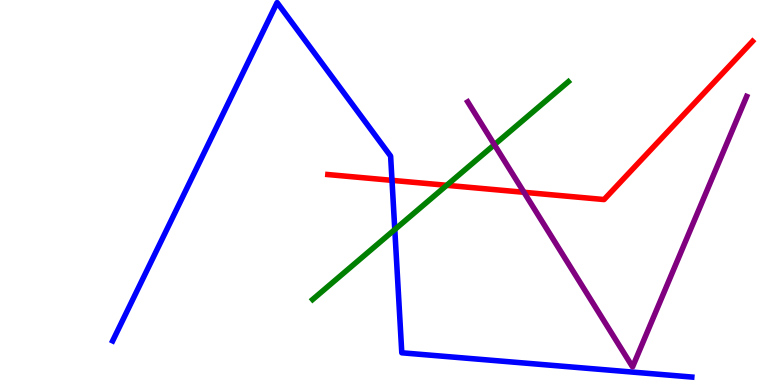[{'lines': ['blue', 'red'], 'intersections': [{'x': 5.06, 'y': 5.32}]}, {'lines': ['green', 'red'], 'intersections': [{'x': 5.76, 'y': 5.19}]}, {'lines': ['purple', 'red'], 'intersections': [{'x': 6.76, 'y': 5.01}]}, {'lines': ['blue', 'green'], 'intersections': [{'x': 5.09, 'y': 4.04}]}, {'lines': ['blue', 'purple'], 'intersections': []}, {'lines': ['green', 'purple'], 'intersections': [{'x': 6.38, 'y': 6.24}]}]